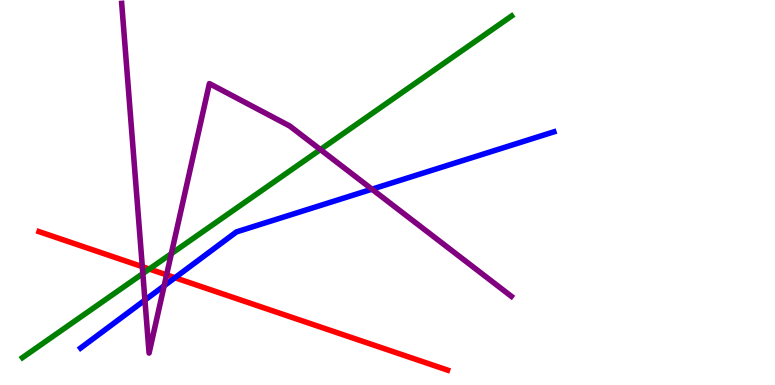[{'lines': ['blue', 'red'], 'intersections': [{'x': 2.26, 'y': 2.79}]}, {'lines': ['green', 'red'], 'intersections': [{'x': 1.93, 'y': 3.01}]}, {'lines': ['purple', 'red'], 'intersections': [{'x': 1.84, 'y': 3.07}, {'x': 2.15, 'y': 2.86}]}, {'lines': ['blue', 'green'], 'intersections': []}, {'lines': ['blue', 'purple'], 'intersections': [{'x': 1.87, 'y': 2.2}, {'x': 2.12, 'y': 2.58}, {'x': 4.8, 'y': 5.09}]}, {'lines': ['green', 'purple'], 'intersections': [{'x': 1.84, 'y': 2.89}, {'x': 2.21, 'y': 3.41}, {'x': 4.13, 'y': 6.12}]}]